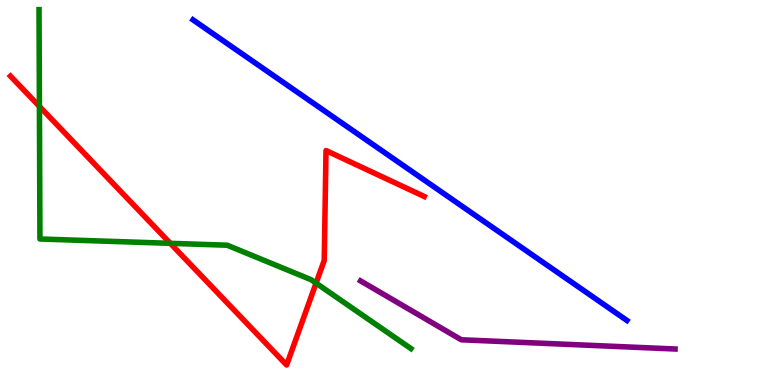[{'lines': ['blue', 'red'], 'intersections': []}, {'lines': ['green', 'red'], 'intersections': [{'x': 0.509, 'y': 7.24}, {'x': 2.2, 'y': 3.68}, {'x': 4.08, 'y': 2.65}]}, {'lines': ['purple', 'red'], 'intersections': []}, {'lines': ['blue', 'green'], 'intersections': []}, {'lines': ['blue', 'purple'], 'intersections': []}, {'lines': ['green', 'purple'], 'intersections': []}]